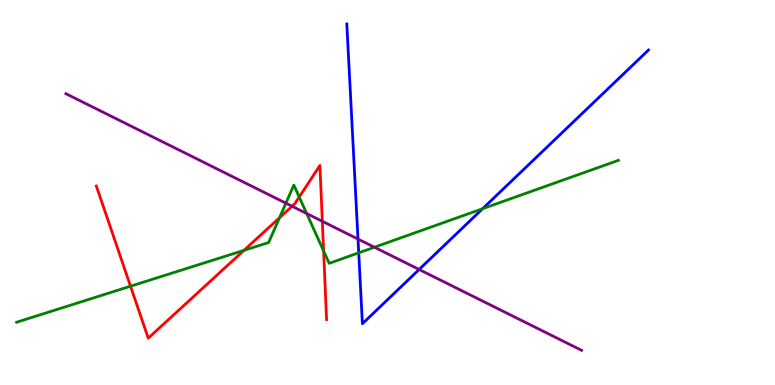[{'lines': ['blue', 'red'], 'intersections': []}, {'lines': ['green', 'red'], 'intersections': [{'x': 1.68, 'y': 2.57}, {'x': 3.15, 'y': 3.5}, {'x': 3.61, 'y': 4.34}, {'x': 3.86, 'y': 4.88}, {'x': 4.18, 'y': 3.48}]}, {'lines': ['purple', 'red'], 'intersections': [{'x': 3.77, 'y': 4.64}, {'x': 4.16, 'y': 4.25}]}, {'lines': ['blue', 'green'], 'intersections': [{'x': 4.63, 'y': 3.43}, {'x': 6.23, 'y': 4.58}]}, {'lines': ['blue', 'purple'], 'intersections': [{'x': 4.62, 'y': 3.79}, {'x': 5.41, 'y': 3.0}]}, {'lines': ['green', 'purple'], 'intersections': [{'x': 3.69, 'y': 4.72}, {'x': 3.96, 'y': 4.45}, {'x': 4.83, 'y': 3.58}]}]